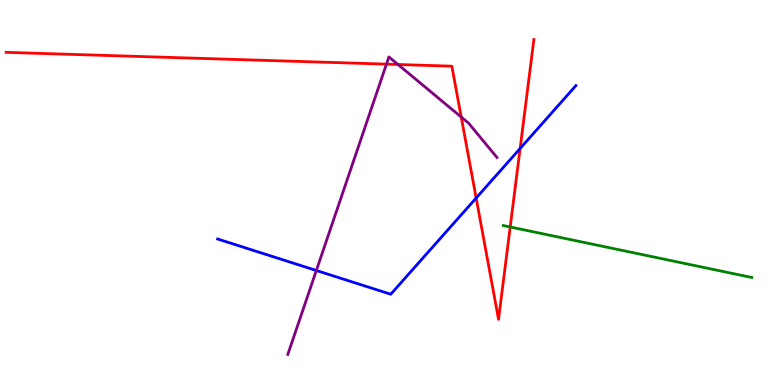[{'lines': ['blue', 'red'], 'intersections': [{'x': 6.14, 'y': 4.86}, {'x': 6.71, 'y': 6.14}]}, {'lines': ['green', 'red'], 'intersections': [{'x': 6.58, 'y': 4.1}]}, {'lines': ['purple', 'red'], 'intersections': [{'x': 4.99, 'y': 8.33}, {'x': 5.14, 'y': 8.32}, {'x': 5.95, 'y': 6.96}]}, {'lines': ['blue', 'green'], 'intersections': []}, {'lines': ['blue', 'purple'], 'intersections': [{'x': 4.08, 'y': 2.97}]}, {'lines': ['green', 'purple'], 'intersections': []}]